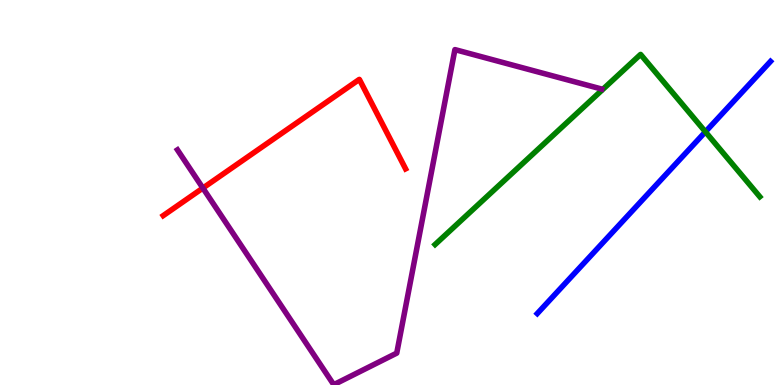[{'lines': ['blue', 'red'], 'intersections': []}, {'lines': ['green', 'red'], 'intersections': []}, {'lines': ['purple', 'red'], 'intersections': [{'x': 2.62, 'y': 5.12}]}, {'lines': ['blue', 'green'], 'intersections': [{'x': 9.1, 'y': 6.58}]}, {'lines': ['blue', 'purple'], 'intersections': []}, {'lines': ['green', 'purple'], 'intersections': []}]